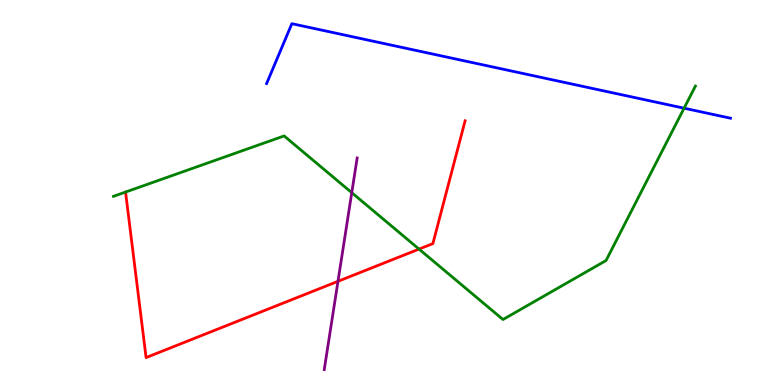[{'lines': ['blue', 'red'], 'intersections': []}, {'lines': ['green', 'red'], 'intersections': [{'x': 5.41, 'y': 3.53}]}, {'lines': ['purple', 'red'], 'intersections': [{'x': 4.36, 'y': 2.69}]}, {'lines': ['blue', 'green'], 'intersections': [{'x': 8.83, 'y': 7.19}]}, {'lines': ['blue', 'purple'], 'intersections': []}, {'lines': ['green', 'purple'], 'intersections': [{'x': 4.54, 'y': 5.0}]}]